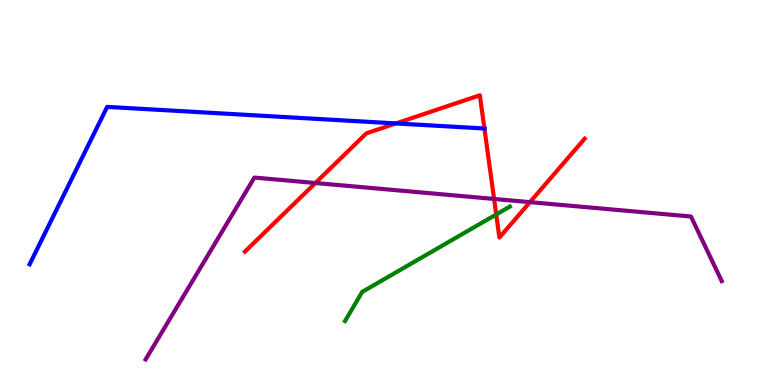[{'lines': ['blue', 'red'], 'intersections': [{'x': 5.11, 'y': 6.79}, {'x': 6.25, 'y': 6.66}]}, {'lines': ['green', 'red'], 'intersections': [{'x': 6.4, 'y': 4.43}]}, {'lines': ['purple', 'red'], 'intersections': [{'x': 4.07, 'y': 5.25}, {'x': 6.38, 'y': 4.83}, {'x': 6.84, 'y': 4.75}]}, {'lines': ['blue', 'green'], 'intersections': []}, {'lines': ['blue', 'purple'], 'intersections': []}, {'lines': ['green', 'purple'], 'intersections': []}]